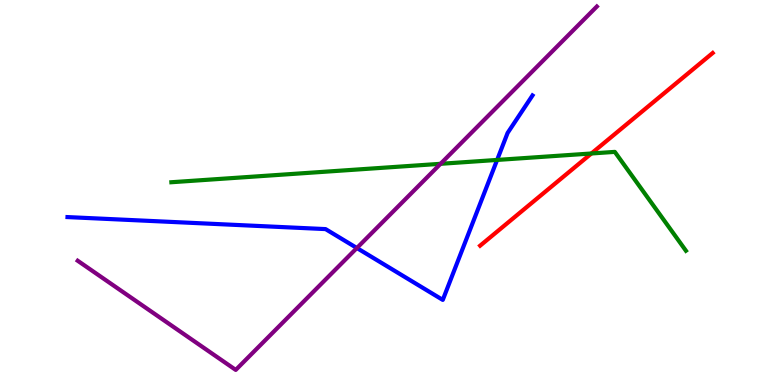[{'lines': ['blue', 'red'], 'intersections': []}, {'lines': ['green', 'red'], 'intersections': [{'x': 7.63, 'y': 6.01}]}, {'lines': ['purple', 'red'], 'intersections': []}, {'lines': ['blue', 'green'], 'intersections': [{'x': 6.41, 'y': 5.85}]}, {'lines': ['blue', 'purple'], 'intersections': [{'x': 4.6, 'y': 3.56}]}, {'lines': ['green', 'purple'], 'intersections': [{'x': 5.68, 'y': 5.75}]}]